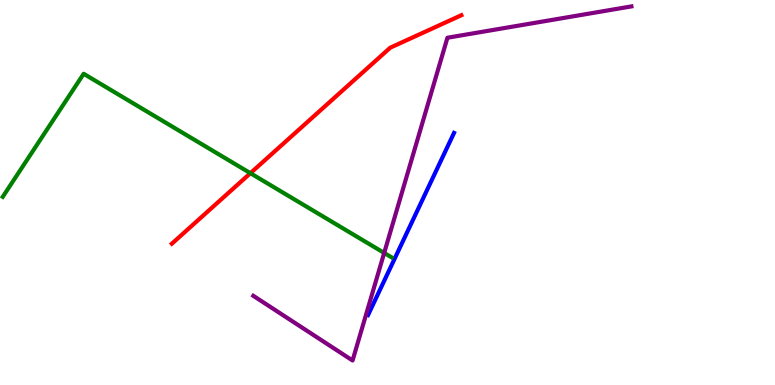[{'lines': ['blue', 'red'], 'intersections': []}, {'lines': ['green', 'red'], 'intersections': [{'x': 3.23, 'y': 5.5}]}, {'lines': ['purple', 'red'], 'intersections': []}, {'lines': ['blue', 'green'], 'intersections': []}, {'lines': ['blue', 'purple'], 'intersections': []}, {'lines': ['green', 'purple'], 'intersections': [{'x': 4.96, 'y': 3.43}]}]